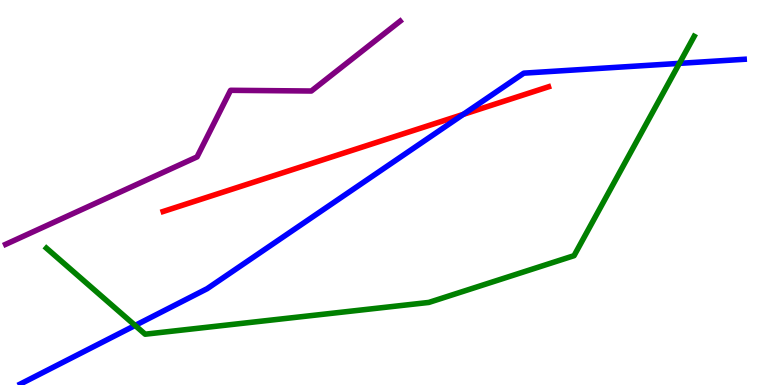[{'lines': ['blue', 'red'], 'intersections': [{'x': 5.98, 'y': 7.03}]}, {'lines': ['green', 'red'], 'intersections': []}, {'lines': ['purple', 'red'], 'intersections': []}, {'lines': ['blue', 'green'], 'intersections': [{'x': 1.74, 'y': 1.55}, {'x': 8.77, 'y': 8.35}]}, {'lines': ['blue', 'purple'], 'intersections': []}, {'lines': ['green', 'purple'], 'intersections': []}]